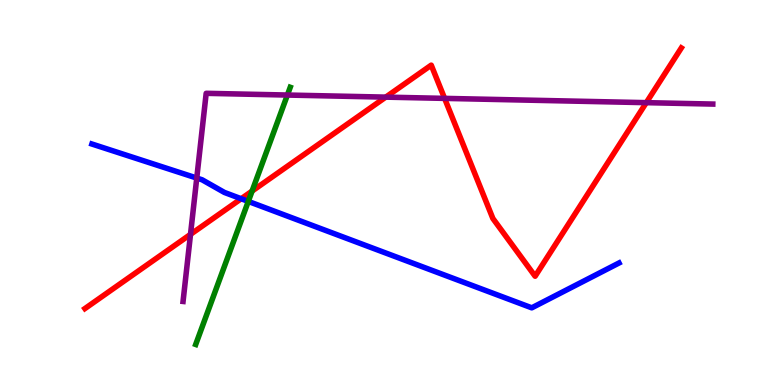[{'lines': ['blue', 'red'], 'intersections': [{'x': 3.11, 'y': 4.84}]}, {'lines': ['green', 'red'], 'intersections': [{'x': 3.25, 'y': 5.04}]}, {'lines': ['purple', 'red'], 'intersections': [{'x': 2.46, 'y': 3.91}, {'x': 4.98, 'y': 7.48}, {'x': 5.74, 'y': 7.44}, {'x': 8.34, 'y': 7.33}]}, {'lines': ['blue', 'green'], 'intersections': [{'x': 3.2, 'y': 4.77}]}, {'lines': ['blue', 'purple'], 'intersections': [{'x': 2.54, 'y': 5.38}]}, {'lines': ['green', 'purple'], 'intersections': [{'x': 3.71, 'y': 7.53}]}]